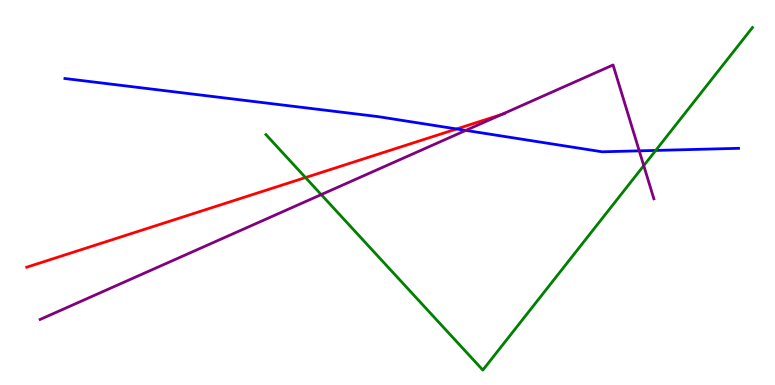[{'lines': ['blue', 'red'], 'intersections': [{'x': 5.89, 'y': 6.65}]}, {'lines': ['green', 'red'], 'intersections': [{'x': 3.94, 'y': 5.39}]}, {'lines': ['purple', 'red'], 'intersections': [{'x': 6.47, 'y': 7.03}]}, {'lines': ['blue', 'green'], 'intersections': [{'x': 8.46, 'y': 6.09}]}, {'lines': ['blue', 'purple'], 'intersections': [{'x': 6.01, 'y': 6.61}, {'x': 8.25, 'y': 6.08}]}, {'lines': ['green', 'purple'], 'intersections': [{'x': 4.14, 'y': 4.95}, {'x': 8.31, 'y': 5.7}]}]